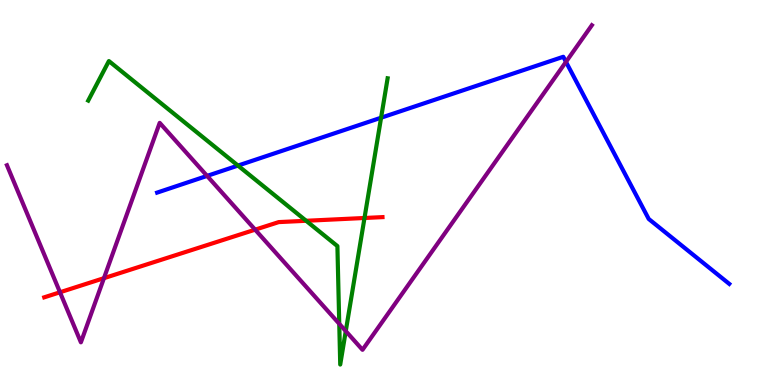[{'lines': ['blue', 'red'], 'intersections': []}, {'lines': ['green', 'red'], 'intersections': [{'x': 3.95, 'y': 4.27}, {'x': 4.7, 'y': 4.34}]}, {'lines': ['purple', 'red'], 'intersections': [{'x': 0.774, 'y': 2.41}, {'x': 1.34, 'y': 2.77}, {'x': 3.29, 'y': 4.03}]}, {'lines': ['blue', 'green'], 'intersections': [{'x': 3.07, 'y': 5.7}, {'x': 4.92, 'y': 6.94}]}, {'lines': ['blue', 'purple'], 'intersections': [{'x': 2.67, 'y': 5.43}, {'x': 7.3, 'y': 8.39}]}, {'lines': ['green', 'purple'], 'intersections': [{'x': 4.38, 'y': 1.59}, {'x': 4.46, 'y': 1.4}]}]